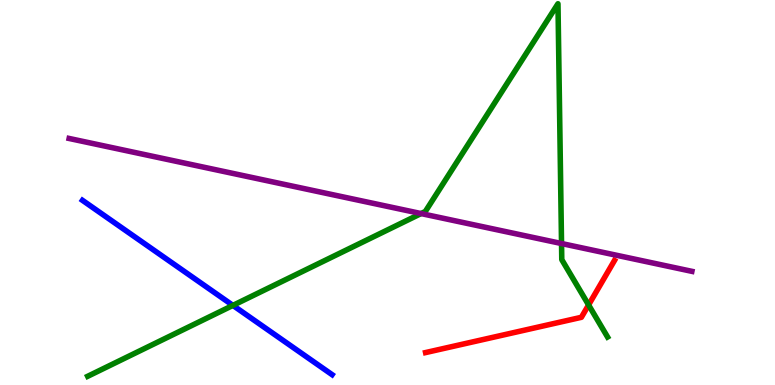[{'lines': ['blue', 'red'], 'intersections': []}, {'lines': ['green', 'red'], 'intersections': [{'x': 7.59, 'y': 2.08}]}, {'lines': ['purple', 'red'], 'intersections': []}, {'lines': ['blue', 'green'], 'intersections': [{'x': 3.01, 'y': 2.07}]}, {'lines': ['blue', 'purple'], 'intersections': []}, {'lines': ['green', 'purple'], 'intersections': [{'x': 5.43, 'y': 4.45}, {'x': 7.25, 'y': 3.67}]}]